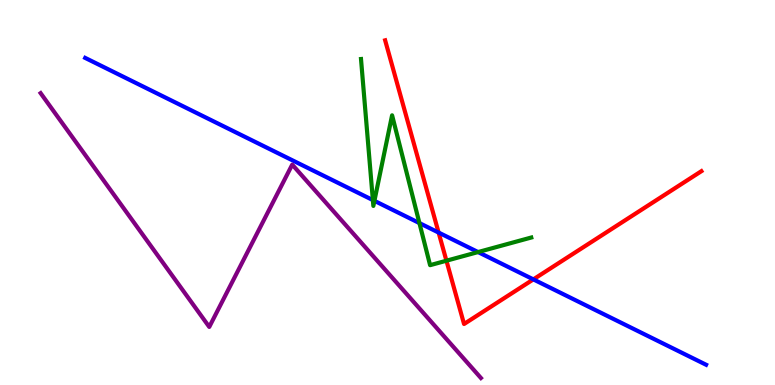[{'lines': ['blue', 'red'], 'intersections': [{'x': 5.66, 'y': 3.96}, {'x': 6.88, 'y': 2.74}]}, {'lines': ['green', 'red'], 'intersections': [{'x': 5.76, 'y': 3.23}]}, {'lines': ['purple', 'red'], 'intersections': []}, {'lines': ['blue', 'green'], 'intersections': [{'x': 4.81, 'y': 4.8}, {'x': 4.83, 'y': 4.78}, {'x': 5.41, 'y': 4.21}, {'x': 6.17, 'y': 3.45}]}, {'lines': ['blue', 'purple'], 'intersections': []}, {'lines': ['green', 'purple'], 'intersections': []}]